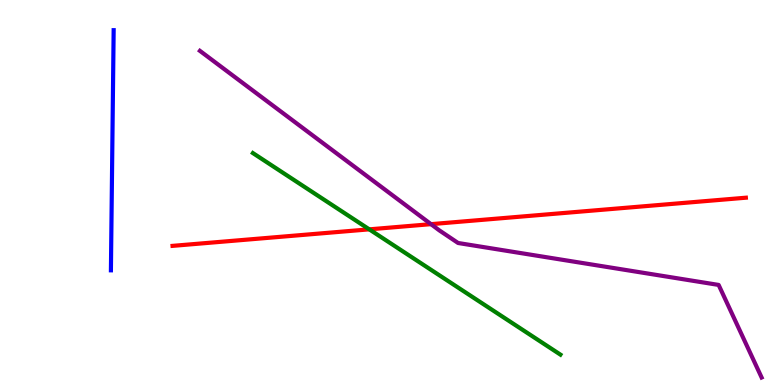[{'lines': ['blue', 'red'], 'intersections': []}, {'lines': ['green', 'red'], 'intersections': [{'x': 4.76, 'y': 4.04}]}, {'lines': ['purple', 'red'], 'intersections': [{'x': 5.56, 'y': 4.18}]}, {'lines': ['blue', 'green'], 'intersections': []}, {'lines': ['blue', 'purple'], 'intersections': []}, {'lines': ['green', 'purple'], 'intersections': []}]